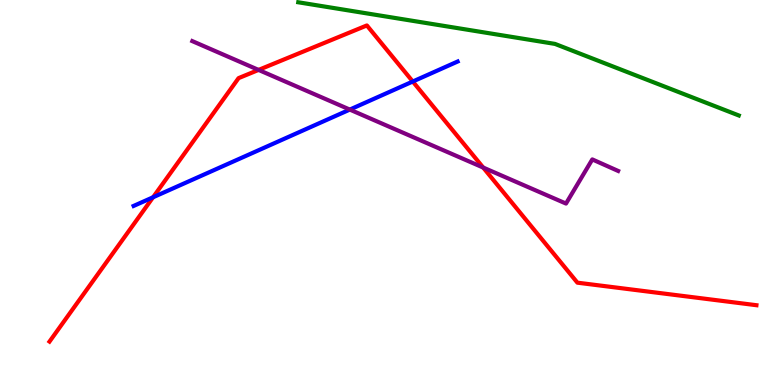[{'lines': ['blue', 'red'], 'intersections': [{'x': 1.98, 'y': 4.88}, {'x': 5.33, 'y': 7.88}]}, {'lines': ['green', 'red'], 'intersections': []}, {'lines': ['purple', 'red'], 'intersections': [{'x': 3.34, 'y': 8.18}, {'x': 6.23, 'y': 5.65}]}, {'lines': ['blue', 'green'], 'intersections': []}, {'lines': ['blue', 'purple'], 'intersections': [{'x': 4.51, 'y': 7.15}]}, {'lines': ['green', 'purple'], 'intersections': []}]